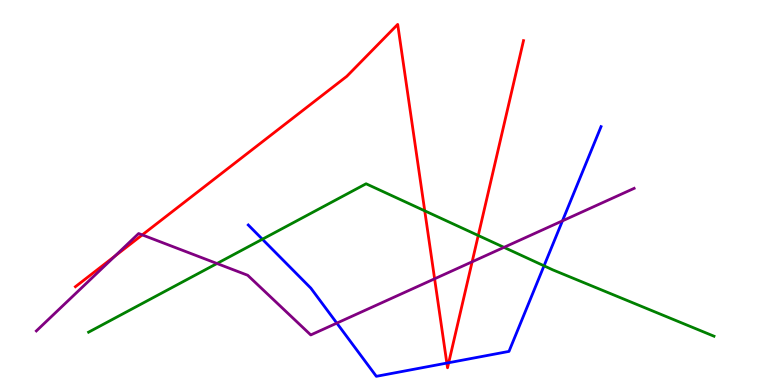[{'lines': ['blue', 'red'], 'intersections': [{'x': 5.77, 'y': 0.569}, {'x': 5.79, 'y': 0.578}]}, {'lines': ['green', 'red'], 'intersections': [{'x': 5.48, 'y': 4.52}, {'x': 6.17, 'y': 3.88}]}, {'lines': ['purple', 'red'], 'intersections': [{'x': 1.49, 'y': 3.35}, {'x': 1.84, 'y': 3.9}, {'x': 5.61, 'y': 2.76}, {'x': 6.09, 'y': 3.2}]}, {'lines': ['blue', 'green'], 'intersections': [{'x': 3.39, 'y': 3.79}, {'x': 7.02, 'y': 3.1}]}, {'lines': ['blue', 'purple'], 'intersections': [{'x': 4.35, 'y': 1.61}, {'x': 7.26, 'y': 4.26}]}, {'lines': ['green', 'purple'], 'intersections': [{'x': 2.8, 'y': 3.16}, {'x': 6.5, 'y': 3.58}]}]